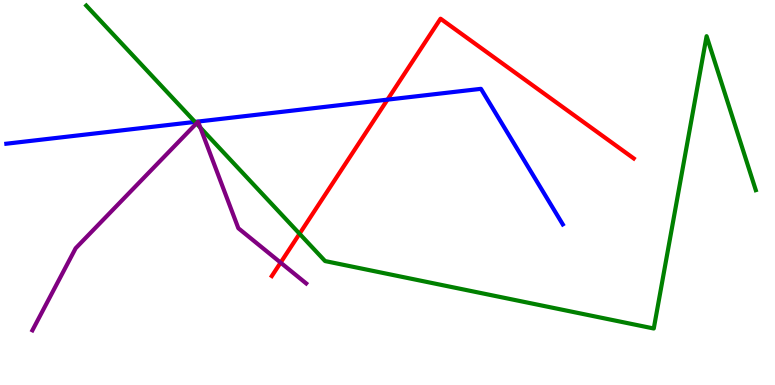[{'lines': ['blue', 'red'], 'intersections': [{'x': 5.0, 'y': 7.41}]}, {'lines': ['green', 'red'], 'intersections': [{'x': 3.87, 'y': 3.93}]}, {'lines': ['purple', 'red'], 'intersections': [{'x': 3.62, 'y': 3.18}]}, {'lines': ['blue', 'green'], 'intersections': [{'x': 2.52, 'y': 6.83}]}, {'lines': ['blue', 'purple'], 'intersections': []}, {'lines': ['green', 'purple'], 'intersections': [{'x': 2.53, 'y': 6.79}, {'x': 2.58, 'y': 6.69}]}]